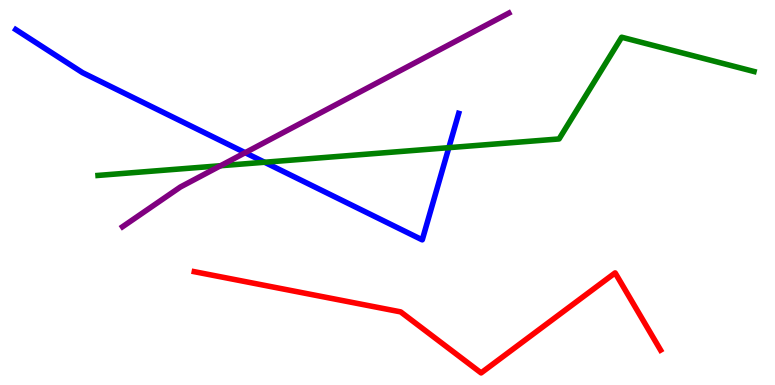[{'lines': ['blue', 'red'], 'intersections': []}, {'lines': ['green', 'red'], 'intersections': []}, {'lines': ['purple', 'red'], 'intersections': []}, {'lines': ['blue', 'green'], 'intersections': [{'x': 3.41, 'y': 5.79}, {'x': 5.79, 'y': 6.16}]}, {'lines': ['blue', 'purple'], 'intersections': [{'x': 3.16, 'y': 6.03}]}, {'lines': ['green', 'purple'], 'intersections': [{'x': 2.85, 'y': 5.7}]}]